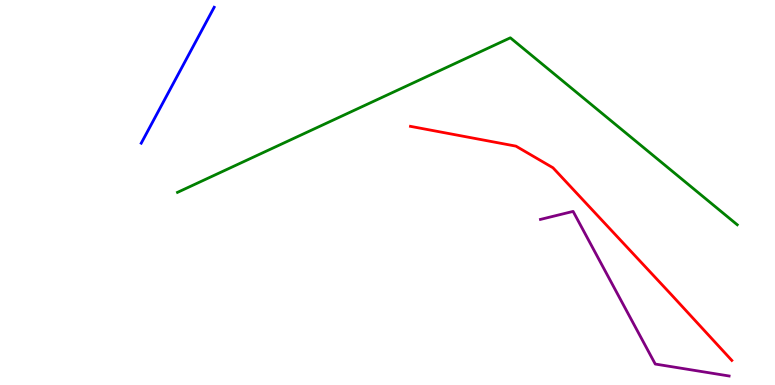[{'lines': ['blue', 'red'], 'intersections': []}, {'lines': ['green', 'red'], 'intersections': []}, {'lines': ['purple', 'red'], 'intersections': []}, {'lines': ['blue', 'green'], 'intersections': []}, {'lines': ['blue', 'purple'], 'intersections': []}, {'lines': ['green', 'purple'], 'intersections': []}]